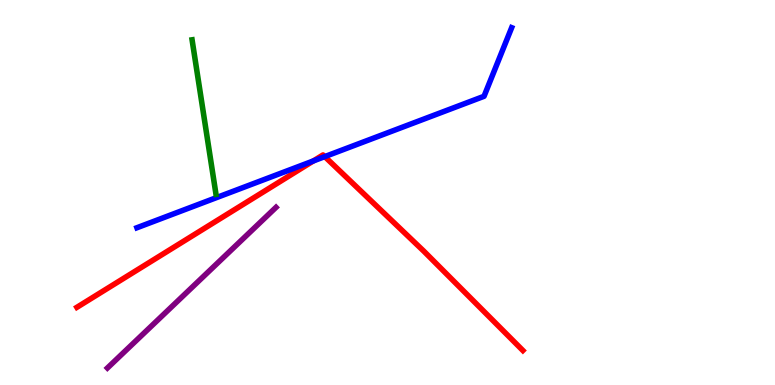[{'lines': ['blue', 'red'], 'intersections': [{'x': 4.04, 'y': 5.82}, {'x': 4.19, 'y': 5.93}]}, {'lines': ['green', 'red'], 'intersections': []}, {'lines': ['purple', 'red'], 'intersections': []}, {'lines': ['blue', 'green'], 'intersections': []}, {'lines': ['blue', 'purple'], 'intersections': []}, {'lines': ['green', 'purple'], 'intersections': []}]